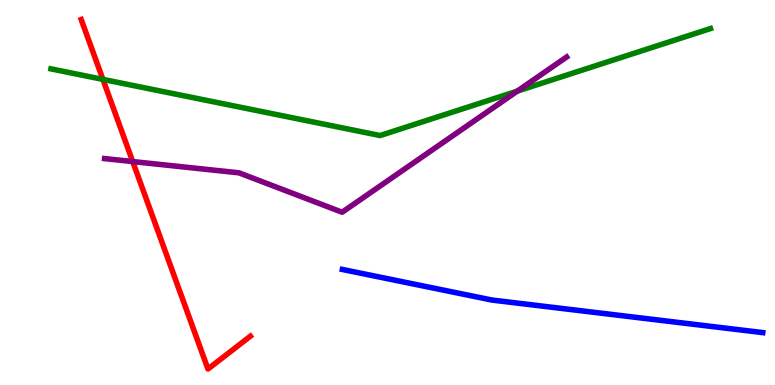[{'lines': ['blue', 'red'], 'intersections': []}, {'lines': ['green', 'red'], 'intersections': [{'x': 1.33, 'y': 7.94}]}, {'lines': ['purple', 'red'], 'intersections': [{'x': 1.71, 'y': 5.8}]}, {'lines': ['blue', 'green'], 'intersections': []}, {'lines': ['blue', 'purple'], 'intersections': []}, {'lines': ['green', 'purple'], 'intersections': [{'x': 6.67, 'y': 7.63}]}]